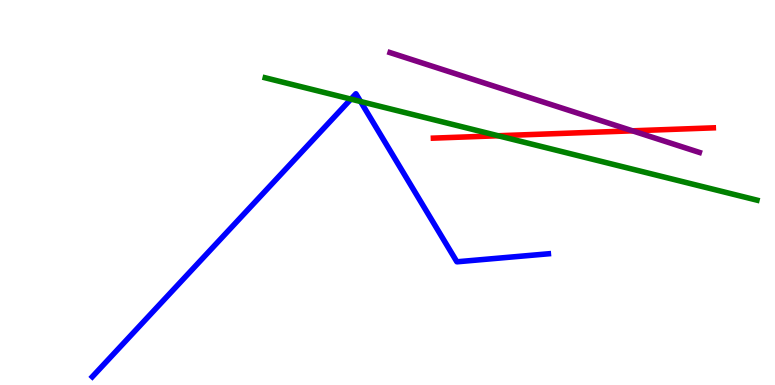[{'lines': ['blue', 'red'], 'intersections': []}, {'lines': ['green', 'red'], 'intersections': [{'x': 6.43, 'y': 6.47}]}, {'lines': ['purple', 'red'], 'intersections': [{'x': 8.16, 'y': 6.6}]}, {'lines': ['blue', 'green'], 'intersections': [{'x': 4.53, 'y': 7.43}, {'x': 4.65, 'y': 7.36}]}, {'lines': ['blue', 'purple'], 'intersections': []}, {'lines': ['green', 'purple'], 'intersections': []}]